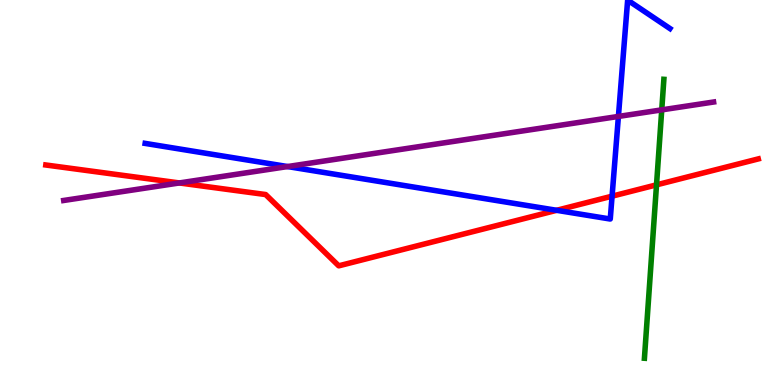[{'lines': ['blue', 'red'], 'intersections': [{'x': 7.18, 'y': 4.54}, {'x': 7.9, 'y': 4.9}]}, {'lines': ['green', 'red'], 'intersections': [{'x': 8.47, 'y': 5.2}]}, {'lines': ['purple', 'red'], 'intersections': [{'x': 2.31, 'y': 5.25}]}, {'lines': ['blue', 'green'], 'intersections': []}, {'lines': ['blue', 'purple'], 'intersections': [{'x': 3.71, 'y': 5.67}, {'x': 7.98, 'y': 6.98}]}, {'lines': ['green', 'purple'], 'intersections': [{'x': 8.54, 'y': 7.15}]}]